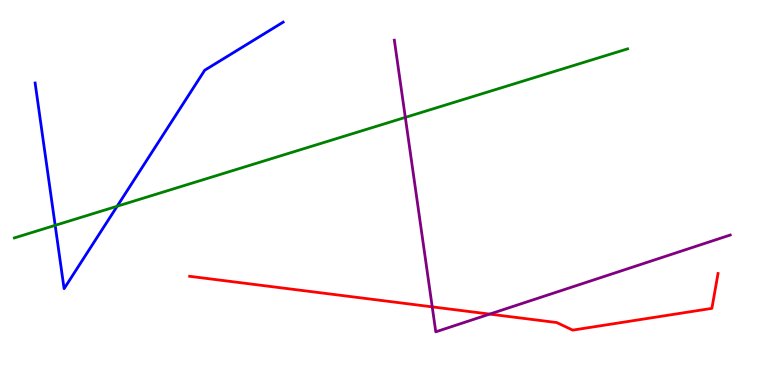[{'lines': ['blue', 'red'], 'intersections': []}, {'lines': ['green', 'red'], 'intersections': []}, {'lines': ['purple', 'red'], 'intersections': [{'x': 5.58, 'y': 2.03}, {'x': 6.32, 'y': 1.84}]}, {'lines': ['blue', 'green'], 'intersections': [{'x': 0.712, 'y': 4.15}, {'x': 1.51, 'y': 4.64}]}, {'lines': ['blue', 'purple'], 'intersections': []}, {'lines': ['green', 'purple'], 'intersections': [{'x': 5.23, 'y': 6.95}]}]